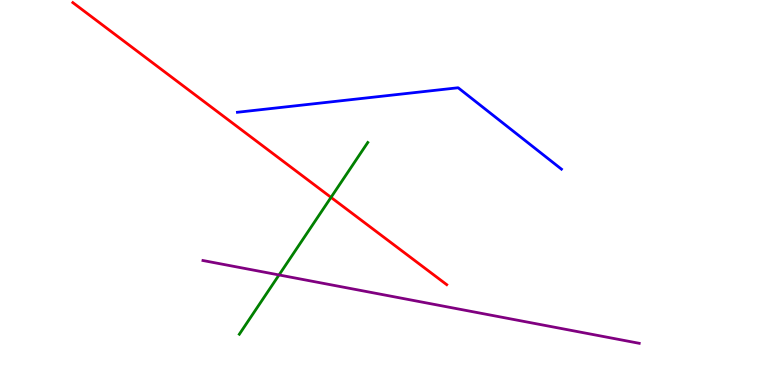[{'lines': ['blue', 'red'], 'intersections': []}, {'lines': ['green', 'red'], 'intersections': [{'x': 4.27, 'y': 4.87}]}, {'lines': ['purple', 'red'], 'intersections': []}, {'lines': ['blue', 'green'], 'intersections': []}, {'lines': ['blue', 'purple'], 'intersections': []}, {'lines': ['green', 'purple'], 'intersections': [{'x': 3.6, 'y': 2.86}]}]